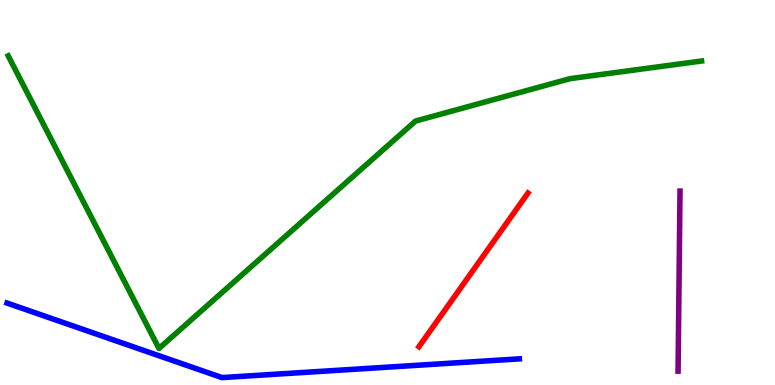[{'lines': ['blue', 'red'], 'intersections': []}, {'lines': ['green', 'red'], 'intersections': []}, {'lines': ['purple', 'red'], 'intersections': []}, {'lines': ['blue', 'green'], 'intersections': []}, {'lines': ['blue', 'purple'], 'intersections': []}, {'lines': ['green', 'purple'], 'intersections': []}]